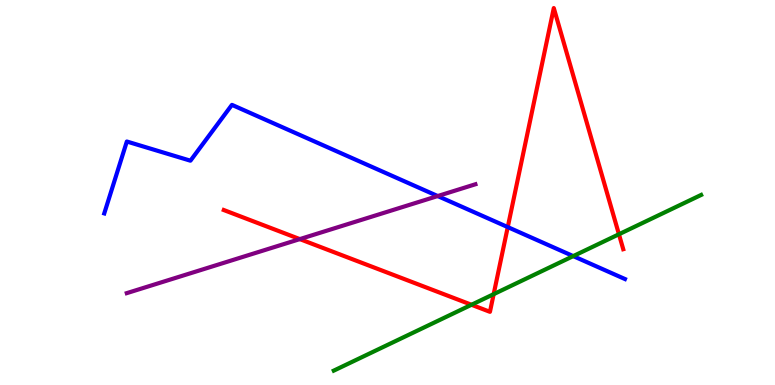[{'lines': ['blue', 'red'], 'intersections': [{'x': 6.55, 'y': 4.1}]}, {'lines': ['green', 'red'], 'intersections': [{'x': 6.08, 'y': 2.08}, {'x': 6.37, 'y': 2.36}, {'x': 7.99, 'y': 3.92}]}, {'lines': ['purple', 'red'], 'intersections': [{'x': 3.87, 'y': 3.79}]}, {'lines': ['blue', 'green'], 'intersections': [{'x': 7.4, 'y': 3.35}]}, {'lines': ['blue', 'purple'], 'intersections': [{'x': 5.65, 'y': 4.91}]}, {'lines': ['green', 'purple'], 'intersections': []}]